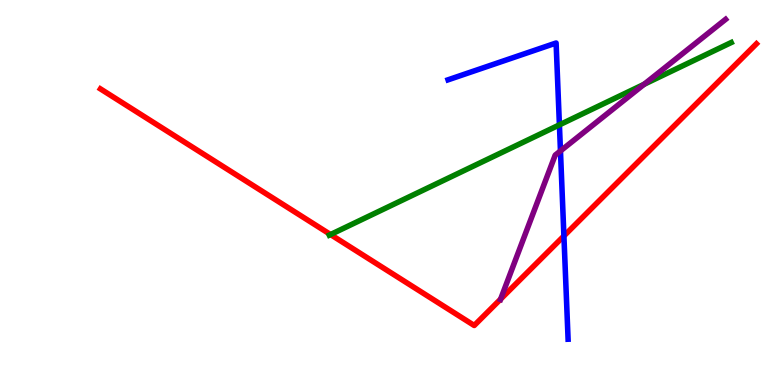[{'lines': ['blue', 'red'], 'intersections': [{'x': 7.28, 'y': 3.87}]}, {'lines': ['green', 'red'], 'intersections': [{'x': 4.26, 'y': 3.91}]}, {'lines': ['purple', 'red'], 'intersections': [{'x': 6.46, 'y': 2.23}]}, {'lines': ['blue', 'green'], 'intersections': [{'x': 7.22, 'y': 6.76}]}, {'lines': ['blue', 'purple'], 'intersections': [{'x': 7.23, 'y': 6.08}]}, {'lines': ['green', 'purple'], 'intersections': [{'x': 8.31, 'y': 7.81}]}]